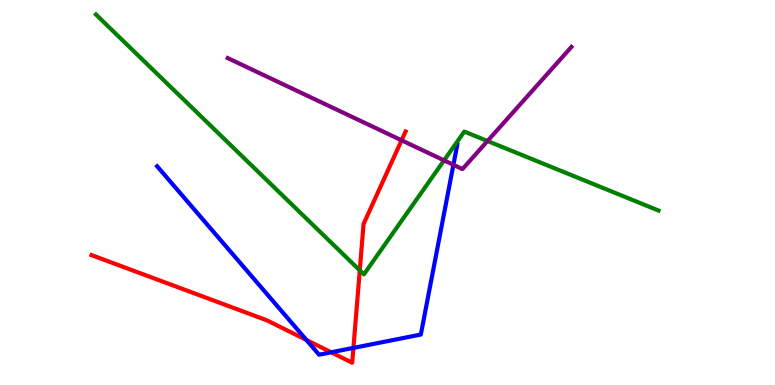[{'lines': ['blue', 'red'], 'intersections': [{'x': 3.95, 'y': 1.17}, {'x': 4.27, 'y': 0.849}, {'x': 4.56, 'y': 0.964}]}, {'lines': ['green', 'red'], 'intersections': [{'x': 4.64, 'y': 2.98}]}, {'lines': ['purple', 'red'], 'intersections': [{'x': 5.18, 'y': 6.36}]}, {'lines': ['blue', 'green'], 'intersections': []}, {'lines': ['blue', 'purple'], 'intersections': [{'x': 5.85, 'y': 5.72}]}, {'lines': ['green', 'purple'], 'intersections': [{'x': 5.73, 'y': 5.83}, {'x': 6.29, 'y': 6.34}]}]